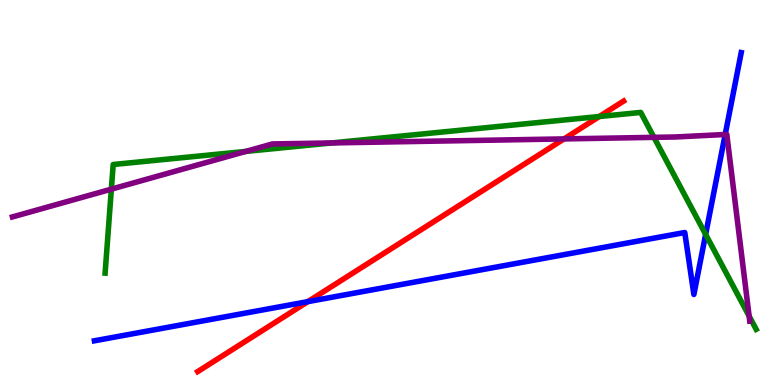[{'lines': ['blue', 'red'], 'intersections': [{'x': 3.97, 'y': 2.17}]}, {'lines': ['green', 'red'], 'intersections': [{'x': 7.73, 'y': 6.97}]}, {'lines': ['purple', 'red'], 'intersections': [{'x': 7.28, 'y': 6.39}]}, {'lines': ['blue', 'green'], 'intersections': [{'x': 9.11, 'y': 3.91}]}, {'lines': ['blue', 'purple'], 'intersections': [{'x': 9.36, 'y': 6.51}]}, {'lines': ['green', 'purple'], 'intersections': [{'x': 1.44, 'y': 5.09}, {'x': 3.17, 'y': 6.07}, {'x': 4.28, 'y': 6.29}, {'x': 8.44, 'y': 6.43}, {'x': 9.67, 'y': 1.79}]}]